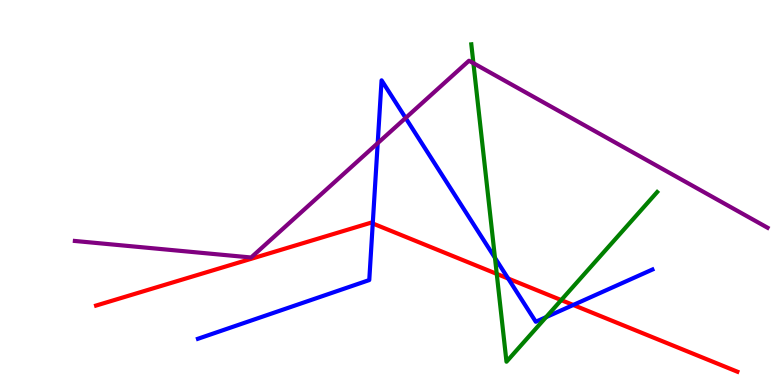[{'lines': ['blue', 'red'], 'intersections': [{'x': 4.81, 'y': 4.2}, {'x': 6.56, 'y': 2.77}, {'x': 7.4, 'y': 2.08}]}, {'lines': ['green', 'red'], 'intersections': [{'x': 6.41, 'y': 2.89}, {'x': 7.24, 'y': 2.21}]}, {'lines': ['purple', 'red'], 'intersections': []}, {'lines': ['blue', 'green'], 'intersections': [{'x': 6.39, 'y': 3.3}, {'x': 7.05, 'y': 1.76}]}, {'lines': ['blue', 'purple'], 'intersections': [{'x': 4.87, 'y': 6.28}, {'x': 5.23, 'y': 6.94}]}, {'lines': ['green', 'purple'], 'intersections': [{'x': 6.11, 'y': 8.36}]}]